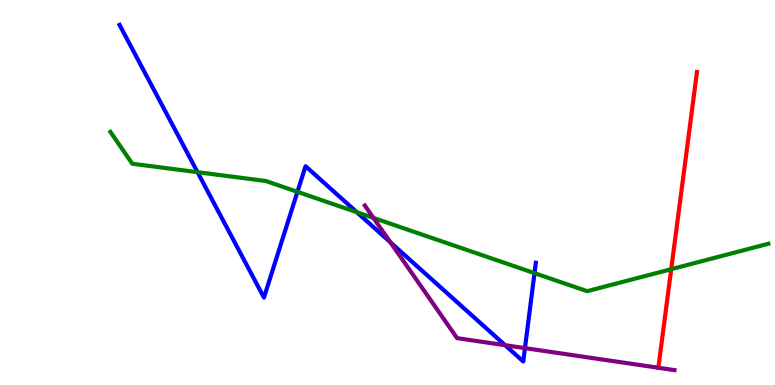[{'lines': ['blue', 'red'], 'intersections': []}, {'lines': ['green', 'red'], 'intersections': [{'x': 8.66, 'y': 3.01}]}, {'lines': ['purple', 'red'], 'intersections': [{'x': 8.49, 'y': 0.448}]}, {'lines': ['blue', 'green'], 'intersections': [{'x': 2.55, 'y': 5.53}, {'x': 3.84, 'y': 5.02}, {'x': 4.6, 'y': 4.49}, {'x': 6.9, 'y': 2.91}]}, {'lines': ['blue', 'purple'], 'intersections': [{'x': 5.04, 'y': 3.71}, {'x': 6.52, 'y': 1.03}, {'x': 6.77, 'y': 0.958}]}, {'lines': ['green', 'purple'], 'intersections': [{'x': 4.82, 'y': 4.34}]}]